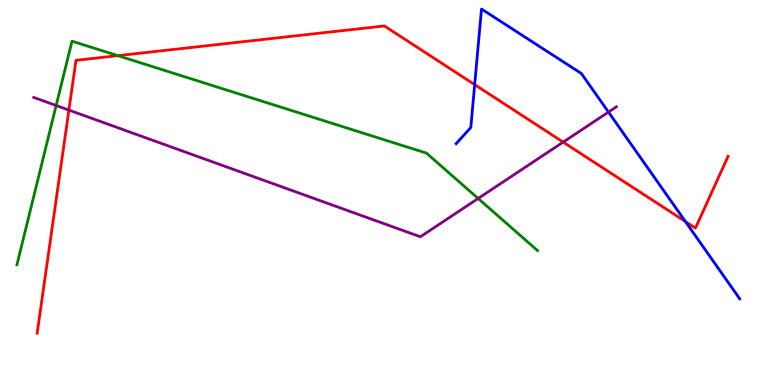[{'lines': ['blue', 'red'], 'intersections': [{'x': 6.12, 'y': 7.8}, {'x': 8.84, 'y': 4.25}]}, {'lines': ['green', 'red'], 'intersections': [{'x': 1.52, 'y': 8.55}]}, {'lines': ['purple', 'red'], 'intersections': [{'x': 0.889, 'y': 7.14}, {'x': 7.27, 'y': 6.31}]}, {'lines': ['blue', 'green'], 'intersections': []}, {'lines': ['blue', 'purple'], 'intersections': [{'x': 7.85, 'y': 7.09}]}, {'lines': ['green', 'purple'], 'intersections': [{'x': 0.725, 'y': 7.26}, {'x': 6.17, 'y': 4.84}]}]